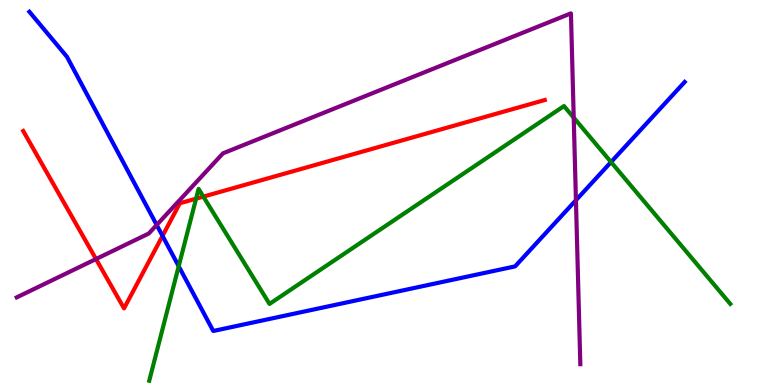[{'lines': ['blue', 'red'], 'intersections': [{'x': 2.1, 'y': 3.87}]}, {'lines': ['green', 'red'], 'intersections': [{'x': 2.53, 'y': 4.84}, {'x': 2.62, 'y': 4.89}]}, {'lines': ['purple', 'red'], 'intersections': [{'x': 1.24, 'y': 3.27}]}, {'lines': ['blue', 'green'], 'intersections': [{'x': 2.31, 'y': 3.09}, {'x': 7.88, 'y': 5.79}]}, {'lines': ['blue', 'purple'], 'intersections': [{'x': 2.02, 'y': 4.16}, {'x': 7.43, 'y': 4.8}]}, {'lines': ['green', 'purple'], 'intersections': [{'x': 7.4, 'y': 6.94}]}]